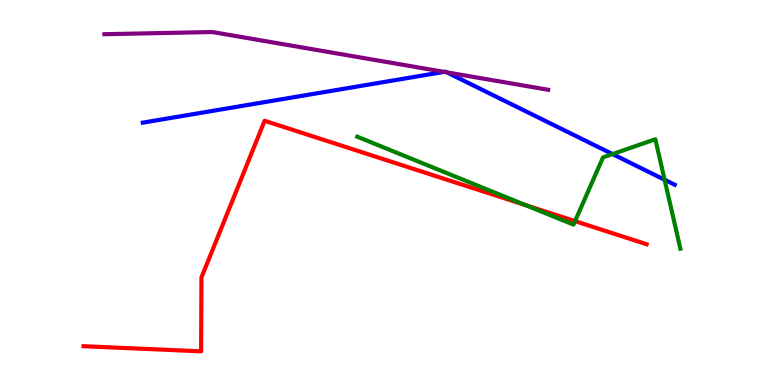[{'lines': ['blue', 'red'], 'intersections': []}, {'lines': ['green', 'red'], 'intersections': [{'x': 6.78, 'y': 4.67}, {'x': 7.42, 'y': 4.26}]}, {'lines': ['purple', 'red'], 'intersections': []}, {'lines': ['blue', 'green'], 'intersections': [{'x': 7.9, 'y': 6.0}, {'x': 8.58, 'y': 5.33}]}, {'lines': ['blue', 'purple'], 'intersections': [{'x': 5.73, 'y': 8.13}, {'x': 5.77, 'y': 8.12}]}, {'lines': ['green', 'purple'], 'intersections': []}]